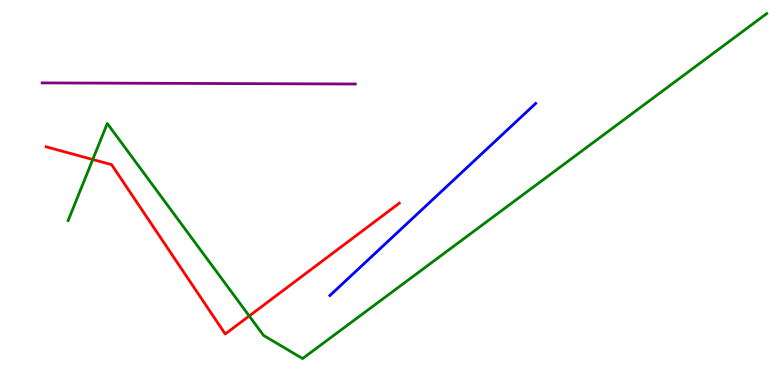[{'lines': ['blue', 'red'], 'intersections': []}, {'lines': ['green', 'red'], 'intersections': [{'x': 1.2, 'y': 5.86}, {'x': 3.22, 'y': 1.79}]}, {'lines': ['purple', 'red'], 'intersections': []}, {'lines': ['blue', 'green'], 'intersections': []}, {'lines': ['blue', 'purple'], 'intersections': []}, {'lines': ['green', 'purple'], 'intersections': []}]